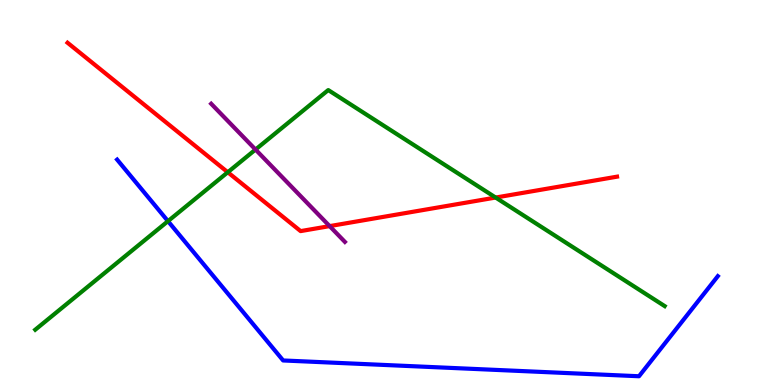[{'lines': ['blue', 'red'], 'intersections': []}, {'lines': ['green', 'red'], 'intersections': [{'x': 2.94, 'y': 5.53}, {'x': 6.4, 'y': 4.87}]}, {'lines': ['purple', 'red'], 'intersections': [{'x': 4.25, 'y': 4.13}]}, {'lines': ['blue', 'green'], 'intersections': [{'x': 2.17, 'y': 4.26}]}, {'lines': ['blue', 'purple'], 'intersections': []}, {'lines': ['green', 'purple'], 'intersections': [{'x': 3.3, 'y': 6.12}]}]